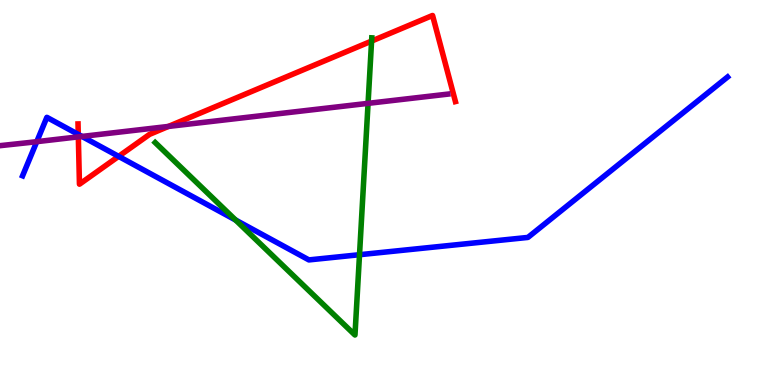[{'lines': ['blue', 'red'], 'intersections': [{'x': 1.01, 'y': 6.51}, {'x': 1.53, 'y': 5.94}]}, {'lines': ['green', 'red'], 'intersections': [{'x': 4.79, 'y': 8.93}]}, {'lines': ['purple', 'red'], 'intersections': [{'x': 1.01, 'y': 6.45}, {'x': 2.17, 'y': 6.72}]}, {'lines': ['blue', 'green'], 'intersections': [{'x': 3.04, 'y': 4.29}, {'x': 4.64, 'y': 3.38}]}, {'lines': ['blue', 'purple'], 'intersections': [{'x': 0.474, 'y': 6.32}, {'x': 1.06, 'y': 6.46}]}, {'lines': ['green', 'purple'], 'intersections': [{'x': 4.75, 'y': 7.32}]}]